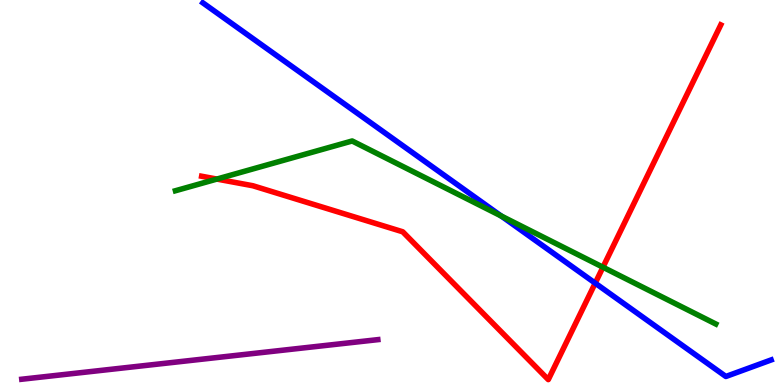[{'lines': ['blue', 'red'], 'intersections': [{'x': 7.68, 'y': 2.65}]}, {'lines': ['green', 'red'], 'intersections': [{'x': 2.8, 'y': 5.35}, {'x': 7.78, 'y': 3.06}]}, {'lines': ['purple', 'red'], 'intersections': []}, {'lines': ['blue', 'green'], 'intersections': [{'x': 6.47, 'y': 4.39}]}, {'lines': ['blue', 'purple'], 'intersections': []}, {'lines': ['green', 'purple'], 'intersections': []}]